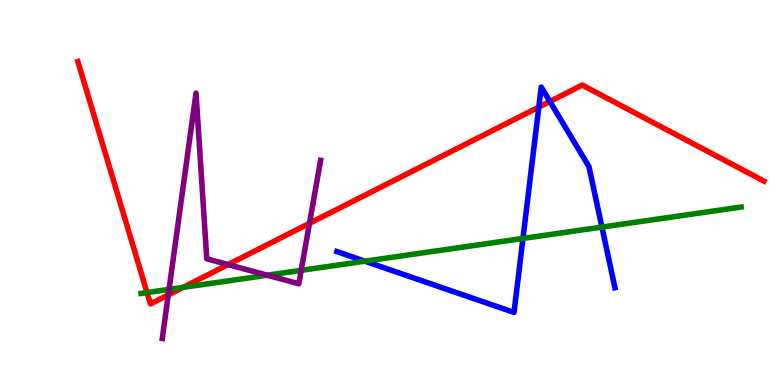[{'lines': ['blue', 'red'], 'intersections': [{'x': 6.95, 'y': 7.22}, {'x': 7.1, 'y': 7.36}]}, {'lines': ['green', 'red'], 'intersections': [{'x': 1.9, 'y': 2.4}, {'x': 2.36, 'y': 2.54}]}, {'lines': ['purple', 'red'], 'intersections': [{'x': 2.17, 'y': 2.34}, {'x': 2.94, 'y': 3.13}, {'x': 3.99, 'y': 4.2}]}, {'lines': ['blue', 'green'], 'intersections': [{'x': 4.71, 'y': 3.22}, {'x': 6.75, 'y': 3.81}, {'x': 7.77, 'y': 4.1}]}, {'lines': ['blue', 'purple'], 'intersections': []}, {'lines': ['green', 'purple'], 'intersections': [{'x': 2.18, 'y': 2.48}, {'x': 3.45, 'y': 2.85}, {'x': 3.89, 'y': 2.98}]}]